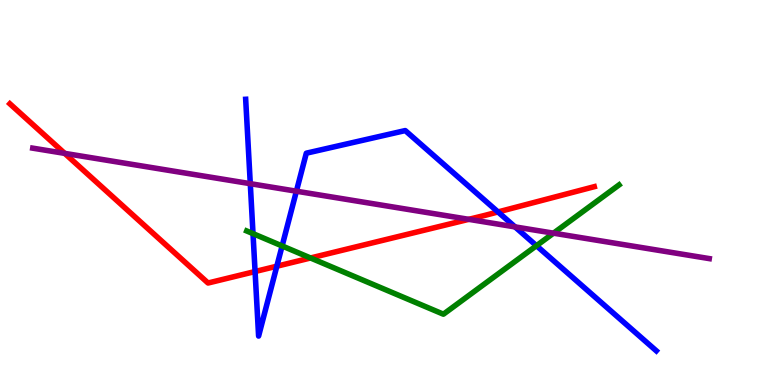[{'lines': ['blue', 'red'], 'intersections': [{'x': 3.29, 'y': 2.95}, {'x': 3.57, 'y': 3.09}, {'x': 6.43, 'y': 4.49}]}, {'lines': ['green', 'red'], 'intersections': [{'x': 4.01, 'y': 3.3}]}, {'lines': ['purple', 'red'], 'intersections': [{'x': 0.835, 'y': 6.02}, {'x': 6.05, 'y': 4.3}]}, {'lines': ['blue', 'green'], 'intersections': [{'x': 3.26, 'y': 3.93}, {'x': 3.64, 'y': 3.61}, {'x': 6.92, 'y': 3.62}]}, {'lines': ['blue', 'purple'], 'intersections': [{'x': 3.23, 'y': 5.23}, {'x': 3.82, 'y': 5.03}, {'x': 6.65, 'y': 4.11}]}, {'lines': ['green', 'purple'], 'intersections': [{'x': 7.14, 'y': 3.94}]}]